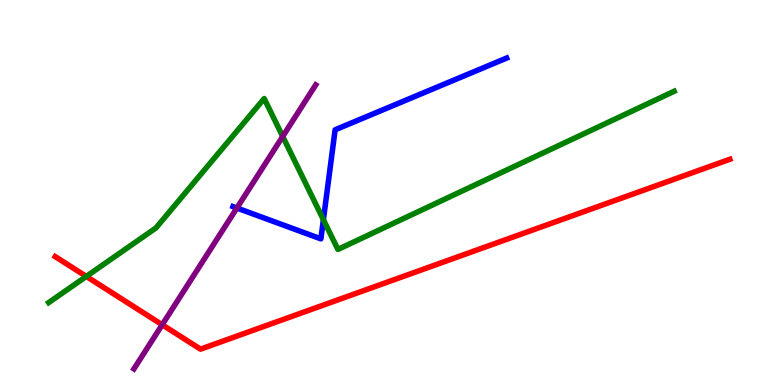[{'lines': ['blue', 'red'], 'intersections': []}, {'lines': ['green', 'red'], 'intersections': [{'x': 1.11, 'y': 2.82}]}, {'lines': ['purple', 'red'], 'intersections': [{'x': 2.09, 'y': 1.57}]}, {'lines': ['blue', 'green'], 'intersections': [{'x': 4.17, 'y': 4.29}]}, {'lines': ['blue', 'purple'], 'intersections': [{'x': 3.06, 'y': 4.6}]}, {'lines': ['green', 'purple'], 'intersections': [{'x': 3.65, 'y': 6.46}]}]